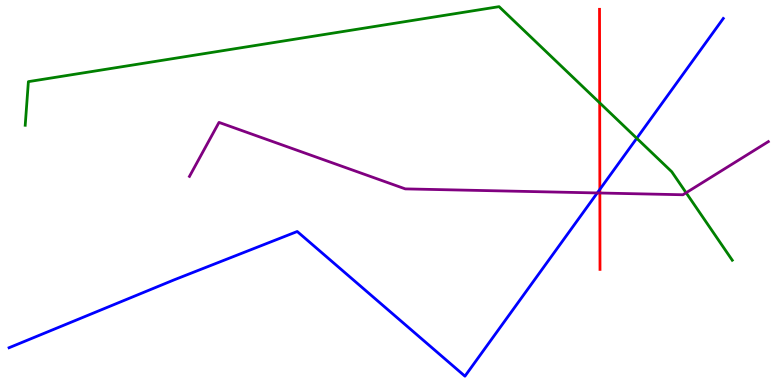[{'lines': ['blue', 'red'], 'intersections': [{'x': 7.74, 'y': 5.08}]}, {'lines': ['green', 'red'], 'intersections': [{'x': 7.74, 'y': 7.33}]}, {'lines': ['purple', 'red'], 'intersections': [{'x': 7.74, 'y': 4.99}]}, {'lines': ['blue', 'green'], 'intersections': [{'x': 8.22, 'y': 6.41}]}, {'lines': ['blue', 'purple'], 'intersections': [{'x': 7.71, 'y': 4.99}]}, {'lines': ['green', 'purple'], 'intersections': [{'x': 8.85, 'y': 4.99}]}]